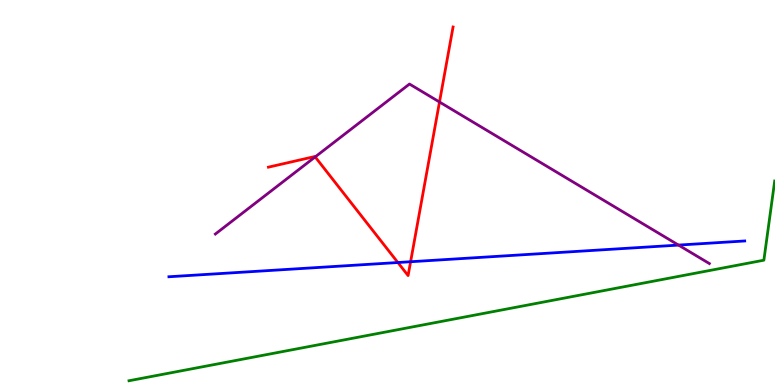[{'lines': ['blue', 'red'], 'intersections': [{'x': 5.13, 'y': 3.18}, {'x': 5.3, 'y': 3.2}]}, {'lines': ['green', 'red'], 'intersections': []}, {'lines': ['purple', 'red'], 'intersections': [{'x': 4.07, 'y': 5.92}, {'x': 5.67, 'y': 7.35}]}, {'lines': ['blue', 'green'], 'intersections': []}, {'lines': ['blue', 'purple'], 'intersections': [{'x': 8.75, 'y': 3.63}]}, {'lines': ['green', 'purple'], 'intersections': []}]